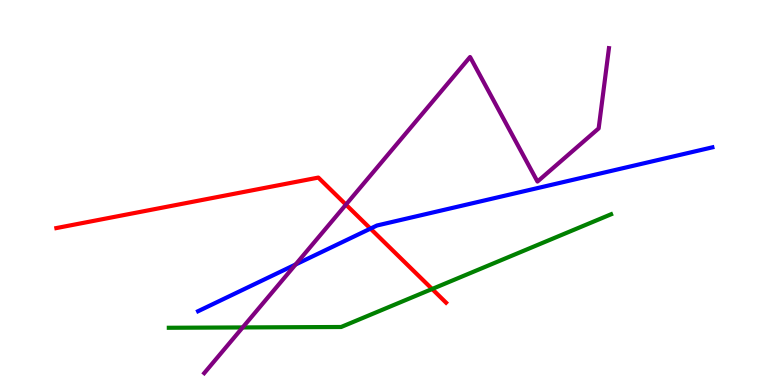[{'lines': ['blue', 'red'], 'intersections': [{'x': 4.78, 'y': 4.06}]}, {'lines': ['green', 'red'], 'intersections': [{'x': 5.58, 'y': 2.49}]}, {'lines': ['purple', 'red'], 'intersections': [{'x': 4.46, 'y': 4.69}]}, {'lines': ['blue', 'green'], 'intersections': []}, {'lines': ['blue', 'purple'], 'intersections': [{'x': 3.81, 'y': 3.13}]}, {'lines': ['green', 'purple'], 'intersections': [{'x': 3.13, 'y': 1.5}]}]